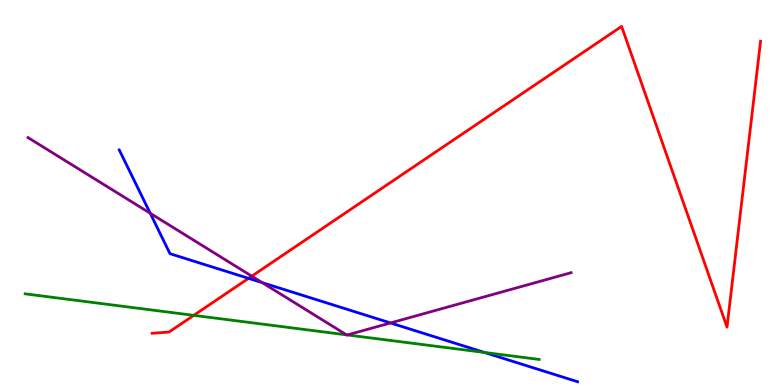[{'lines': ['blue', 'red'], 'intersections': [{'x': 3.21, 'y': 2.77}]}, {'lines': ['green', 'red'], 'intersections': [{'x': 2.5, 'y': 1.81}]}, {'lines': ['purple', 'red'], 'intersections': [{'x': 3.25, 'y': 2.83}]}, {'lines': ['blue', 'green'], 'intersections': [{'x': 6.25, 'y': 0.846}]}, {'lines': ['blue', 'purple'], 'intersections': [{'x': 1.94, 'y': 4.46}, {'x': 3.38, 'y': 2.66}, {'x': 5.04, 'y': 1.61}]}, {'lines': ['green', 'purple'], 'intersections': [{'x': 4.47, 'y': 1.3}, {'x': 4.48, 'y': 1.3}]}]